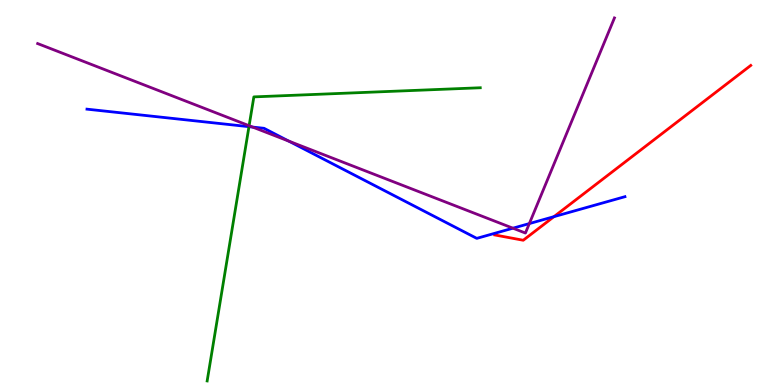[{'lines': ['blue', 'red'], 'intersections': [{'x': 7.15, 'y': 4.37}]}, {'lines': ['green', 'red'], 'intersections': []}, {'lines': ['purple', 'red'], 'intersections': []}, {'lines': ['blue', 'green'], 'intersections': [{'x': 3.21, 'y': 6.71}]}, {'lines': ['blue', 'purple'], 'intersections': [{'x': 3.26, 'y': 6.7}, {'x': 3.73, 'y': 6.33}, {'x': 6.62, 'y': 4.07}, {'x': 6.83, 'y': 4.19}]}, {'lines': ['green', 'purple'], 'intersections': [{'x': 3.21, 'y': 6.73}]}]